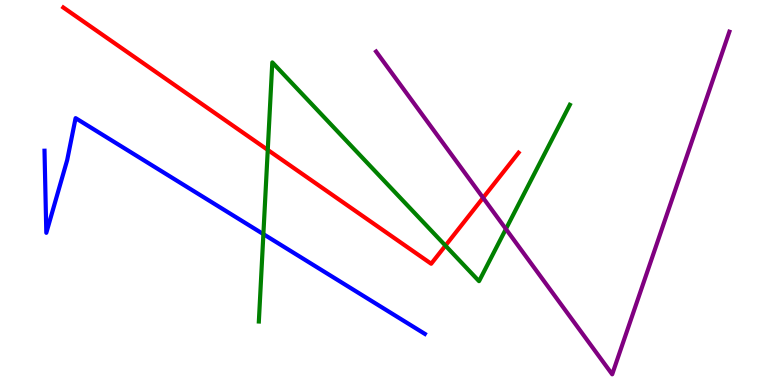[{'lines': ['blue', 'red'], 'intersections': []}, {'lines': ['green', 'red'], 'intersections': [{'x': 3.45, 'y': 6.11}, {'x': 5.75, 'y': 3.62}]}, {'lines': ['purple', 'red'], 'intersections': [{'x': 6.23, 'y': 4.86}]}, {'lines': ['blue', 'green'], 'intersections': [{'x': 3.4, 'y': 3.92}]}, {'lines': ['blue', 'purple'], 'intersections': []}, {'lines': ['green', 'purple'], 'intersections': [{'x': 6.53, 'y': 4.05}]}]